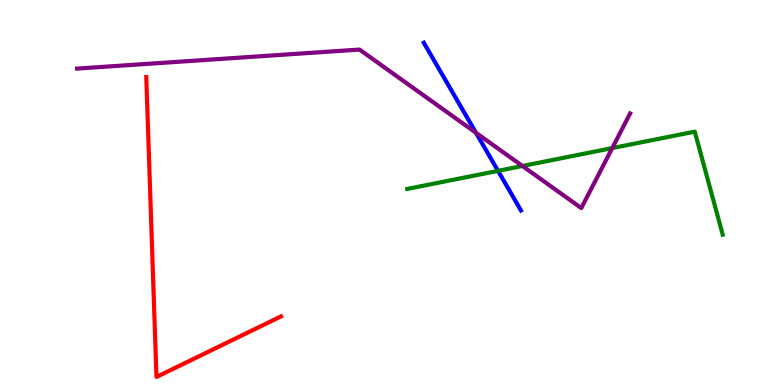[{'lines': ['blue', 'red'], 'intersections': []}, {'lines': ['green', 'red'], 'intersections': []}, {'lines': ['purple', 'red'], 'intersections': []}, {'lines': ['blue', 'green'], 'intersections': [{'x': 6.43, 'y': 5.56}]}, {'lines': ['blue', 'purple'], 'intersections': [{'x': 6.14, 'y': 6.55}]}, {'lines': ['green', 'purple'], 'intersections': [{'x': 6.74, 'y': 5.69}, {'x': 7.9, 'y': 6.15}]}]